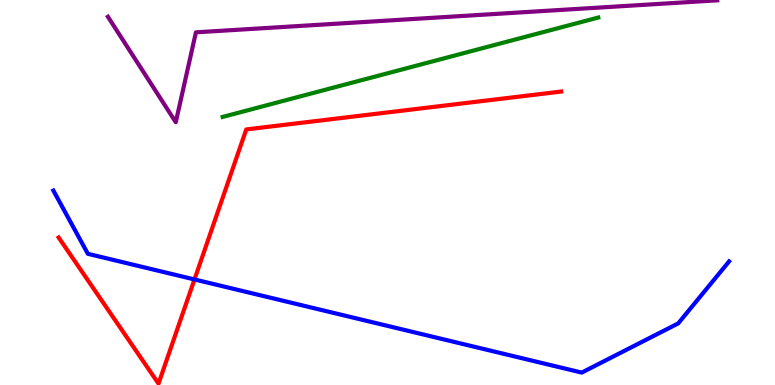[{'lines': ['blue', 'red'], 'intersections': [{'x': 2.51, 'y': 2.74}]}, {'lines': ['green', 'red'], 'intersections': []}, {'lines': ['purple', 'red'], 'intersections': []}, {'lines': ['blue', 'green'], 'intersections': []}, {'lines': ['blue', 'purple'], 'intersections': []}, {'lines': ['green', 'purple'], 'intersections': []}]